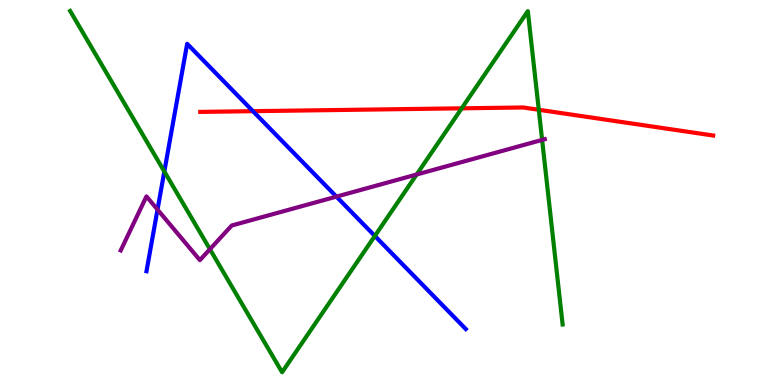[{'lines': ['blue', 'red'], 'intersections': [{'x': 3.26, 'y': 7.11}]}, {'lines': ['green', 'red'], 'intersections': [{'x': 5.96, 'y': 7.19}, {'x': 6.95, 'y': 7.15}]}, {'lines': ['purple', 'red'], 'intersections': []}, {'lines': ['blue', 'green'], 'intersections': [{'x': 2.12, 'y': 5.55}, {'x': 4.84, 'y': 3.87}]}, {'lines': ['blue', 'purple'], 'intersections': [{'x': 2.03, 'y': 4.56}, {'x': 4.34, 'y': 4.89}]}, {'lines': ['green', 'purple'], 'intersections': [{'x': 2.71, 'y': 3.53}, {'x': 5.38, 'y': 5.47}, {'x': 7.0, 'y': 6.37}]}]